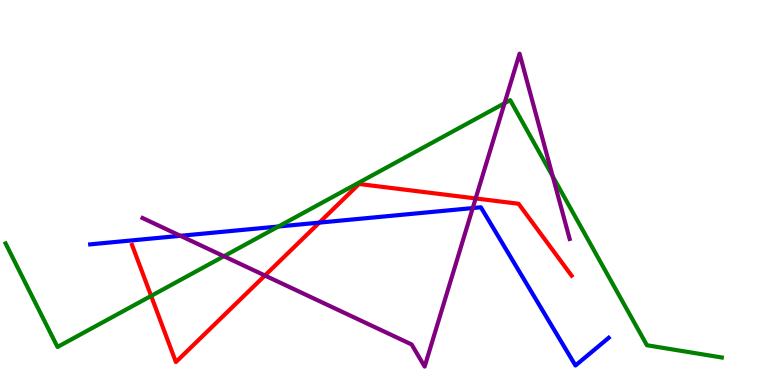[{'lines': ['blue', 'red'], 'intersections': [{'x': 4.12, 'y': 4.22}]}, {'lines': ['green', 'red'], 'intersections': [{'x': 1.95, 'y': 2.31}]}, {'lines': ['purple', 'red'], 'intersections': [{'x': 3.42, 'y': 2.84}, {'x': 6.14, 'y': 4.85}]}, {'lines': ['blue', 'green'], 'intersections': [{'x': 3.59, 'y': 4.12}]}, {'lines': ['blue', 'purple'], 'intersections': [{'x': 2.33, 'y': 3.88}, {'x': 6.1, 'y': 4.6}]}, {'lines': ['green', 'purple'], 'intersections': [{'x': 2.89, 'y': 3.34}, {'x': 6.51, 'y': 7.32}, {'x': 7.13, 'y': 5.42}]}]